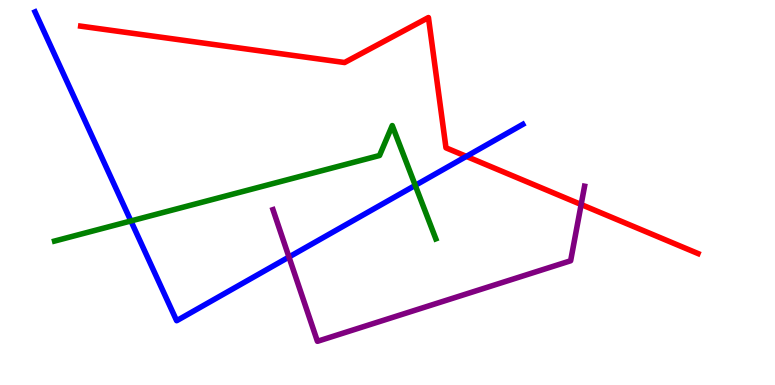[{'lines': ['blue', 'red'], 'intersections': [{'x': 6.02, 'y': 5.94}]}, {'lines': ['green', 'red'], 'intersections': []}, {'lines': ['purple', 'red'], 'intersections': [{'x': 7.5, 'y': 4.69}]}, {'lines': ['blue', 'green'], 'intersections': [{'x': 1.69, 'y': 4.26}, {'x': 5.36, 'y': 5.19}]}, {'lines': ['blue', 'purple'], 'intersections': [{'x': 3.73, 'y': 3.32}]}, {'lines': ['green', 'purple'], 'intersections': []}]